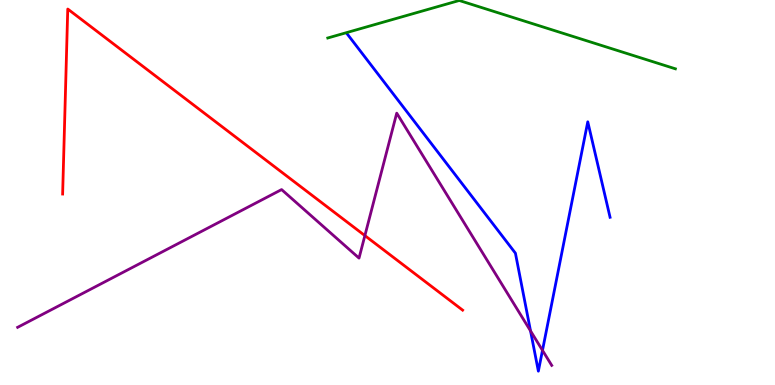[{'lines': ['blue', 'red'], 'intersections': []}, {'lines': ['green', 'red'], 'intersections': []}, {'lines': ['purple', 'red'], 'intersections': [{'x': 4.71, 'y': 3.88}]}, {'lines': ['blue', 'green'], 'intersections': []}, {'lines': ['blue', 'purple'], 'intersections': [{'x': 6.85, 'y': 1.41}, {'x': 7.0, 'y': 0.9}]}, {'lines': ['green', 'purple'], 'intersections': []}]